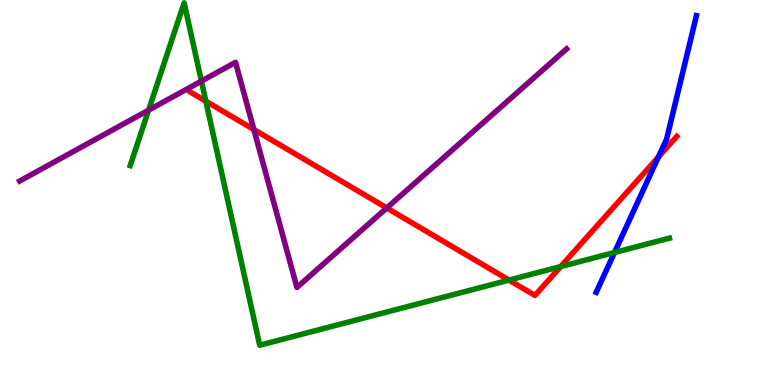[{'lines': ['blue', 'red'], 'intersections': [{'x': 8.5, 'y': 5.92}]}, {'lines': ['green', 'red'], 'intersections': [{'x': 2.66, 'y': 7.37}, {'x': 6.57, 'y': 2.72}, {'x': 7.23, 'y': 3.08}]}, {'lines': ['purple', 'red'], 'intersections': [{'x': 3.28, 'y': 6.64}, {'x': 4.99, 'y': 4.6}]}, {'lines': ['blue', 'green'], 'intersections': [{'x': 7.93, 'y': 3.44}]}, {'lines': ['blue', 'purple'], 'intersections': []}, {'lines': ['green', 'purple'], 'intersections': [{'x': 1.92, 'y': 7.14}, {'x': 2.6, 'y': 7.89}]}]